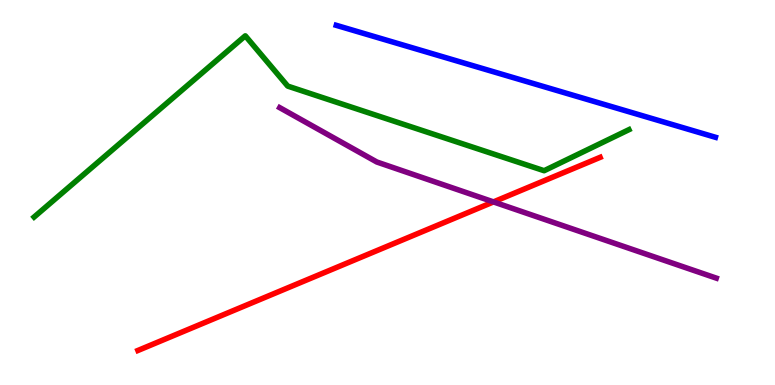[{'lines': ['blue', 'red'], 'intersections': []}, {'lines': ['green', 'red'], 'intersections': []}, {'lines': ['purple', 'red'], 'intersections': [{'x': 6.37, 'y': 4.76}]}, {'lines': ['blue', 'green'], 'intersections': []}, {'lines': ['blue', 'purple'], 'intersections': []}, {'lines': ['green', 'purple'], 'intersections': []}]